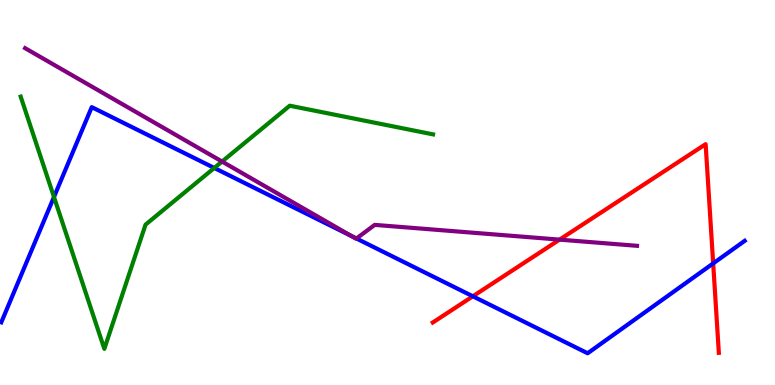[{'lines': ['blue', 'red'], 'intersections': [{'x': 6.1, 'y': 2.3}, {'x': 9.2, 'y': 3.16}]}, {'lines': ['green', 'red'], 'intersections': []}, {'lines': ['purple', 'red'], 'intersections': [{'x': 7.22, 'y': 3.78}]}, {'lines': ['blue', 'green'], 'intersections': [{'x': 0.696, 'y': 4.88}, {'x': 2.76, 'y': 5.64}]}, {'lines': ['blue', 'purple'], 'intersections': [{'x': 4.54, 'y': 3.87}, {'x': 4.6, 'y': 3.81}]}, {'lines': ['green', 'purple'], 'intersections': [{'x': 2.87, 'y': 5.8}]}]